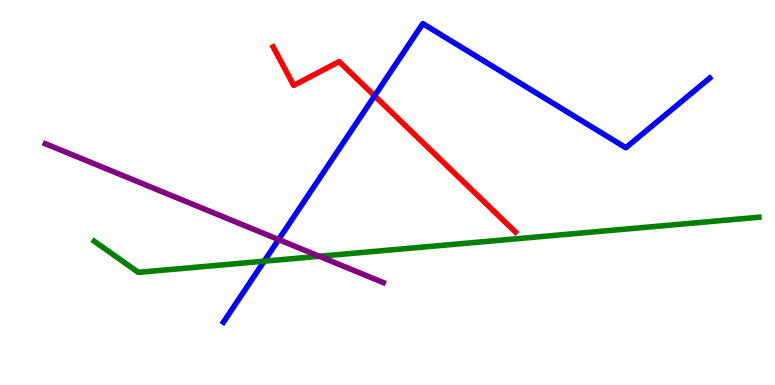[{'lines': ['blue', 'red'], 'intersections': [{'x': 4.83, 'y': 7.51}]}, {'lines': ['green', 'red'], 'intersections': []}, {'lines': ['purple', 'red'], 'intersections': []}, {'lines': ['blue', 'green'], 'intersections': [{'x': 3.41, 'y': 3.22}]}, {'lines': ['blue', 'purple'], 'intersections': [{'x': 3.6, 'y': 3.78}]}, {'lines': ['green', 'purple'], 'intersections': [{'x': 4.12, 'y': 3.34}]}]